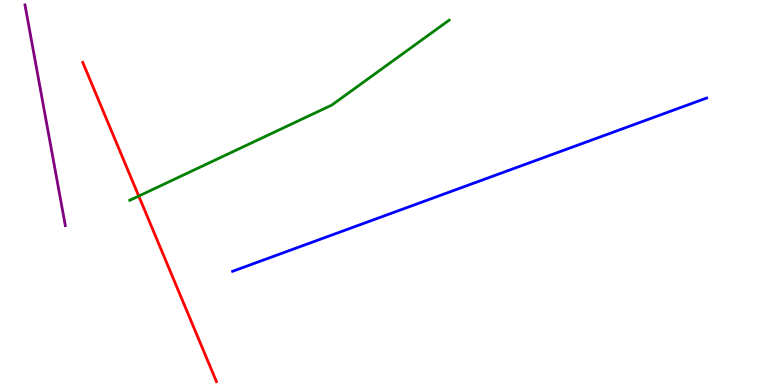[{'lines': ['blue', 'red'], 'intersections': []}, {'lines': ['green', 'red'], 'intersections': [{'x': 1.79, 'y': 4.91}]}, {'lines': ['purple', 'red'], 'intersections': []}, {'lines': ['blue', 'green'], 'intersections': []}, {'lines': ['blue', 'purple'], 'intersections': []}, {'lines': ['green', 'purple'], 'intersections': []}]